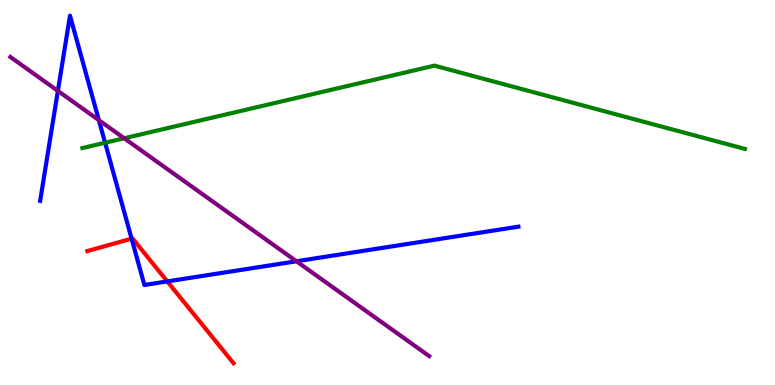[{'lines': ['blue', 'red'], 'intersections': [{'x': 1.7, 'y': 3.8}, {'x': 2.16, 'y': 2.69}]}, {'lines': ['green', 'red'], 'intersections': []}, {'lines': ['purple', 'red'], 'intersections': []}, {'lines': ['blue', 'green'], 'intersections': [{'x': 1.36, 'y': 6.29}]}, {'lines': ['blue', 'purple'], 'intersections': [{'x': 0.747, 'y': 7.64}, {'x': 1.28, 'y': 6.88}, {'x': 3.82, 'y': 3.21}]}, {'lines': ['green', 'purple'], 'intersections': [{'x': 1.6, 'y': 6.41}]}]